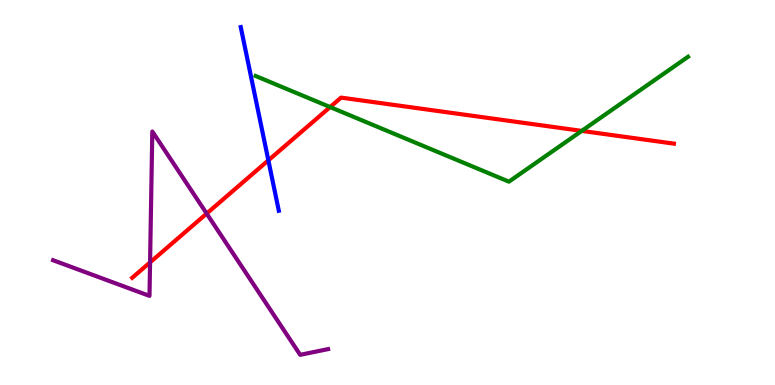[{'lines': ['blue', 'red'], 'intersections': [{'x': 3.46, 'y': 5.84}]}, {'lines': ['green', 'red'], 'intersections': [{'x': 4.26, 'y': 7.22}, {'x': 7.51, 'y': 6.6}]}, {'lines': ['purple', 'red'], 'intersections': [{'x': 1.94, 'y': 3.18}, {'x': 2.67, 'y': 4.45}]}, {'lines': ['blue', 'green'], 'intersections': []}, {'lines': ['blue', 'purple'], 'intersections': []}, {'lines': ['green', 'purple'], 'intersections': []}]